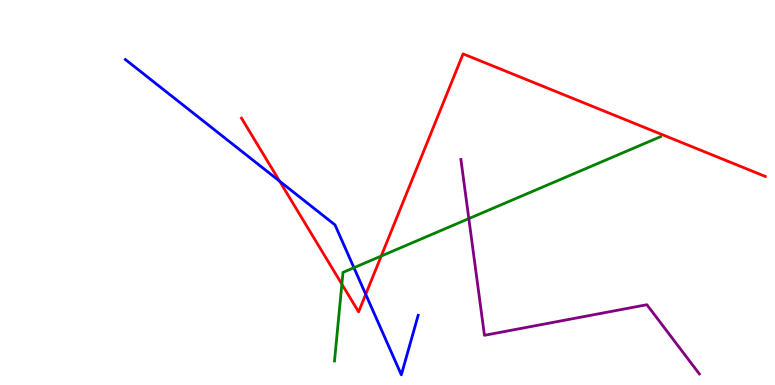[{'lines': ['blue', 'red'], 'intersections': [{'x': 3.61, 'y': 5.29}, {'x': 4.72, 'y': 2.36}]}, {'lines': ['green', 'red'], 'intersections': [{'x': 4.41, 'y': 2.62}, {'x': 4.92, 'y': 3.35}]}, {'lines': ['purple', 'red'], 'intersections': []}, {'lines': ['blue', 'green'], 'intersections': [{'x': 4.57, 'y': 3.05}]}, {'lines': ['blue', 'purple'], 'intersections': []}, {'lines': ['green', 'purple'], 'intersections': [{'x': 6.05, 'y': 4.32}]}]